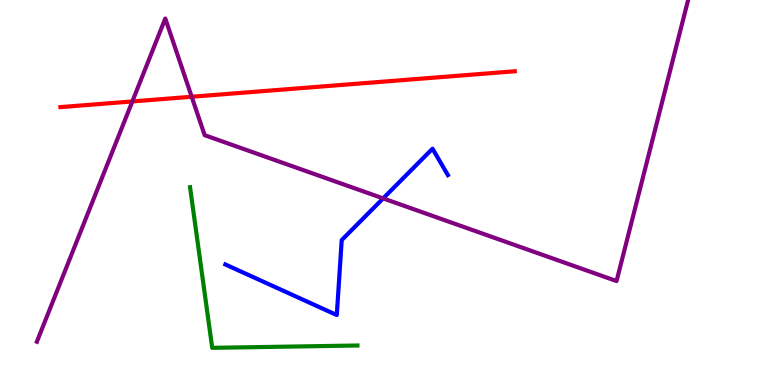[{'lines': ['blue', 'red'], 'intersections': []}, {'lines': ['green', 'red'], 'intersections': []}, {'lines': ['purple', 'red'], 'intersections': [{'x': 1.71, 'y': 7.37}, {'x': 2.47, 'y': 7.49}]}, {'lines': ['blue', 'green'], 'intersections': []}, {'lines': ['blue', 'purple'], 'intersections': [{'x': 4.94, 'y': 4.85}]}, {'lines': ['green', 'purple'], 'intersections': []}]